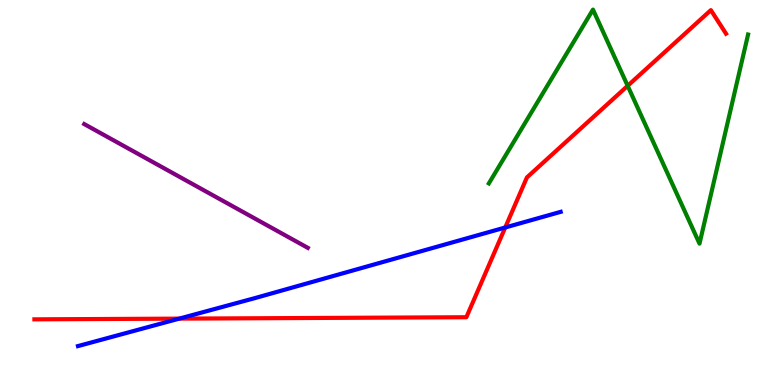[{'lines': ['blue', 'red'], 'intersections': [{'x': 2.31, 'y': 1.72}, {'x': 6.52, 'y': 4.09}]}, {'lines': ['green', 'red'], 'intersections': [{'x': 8.1, 'y': 7.77}]}, {'lines': ['purple', 'red'], 'intersections': []}, {'lines': ['blue', 'green'], 'intersections': []}, {'lines': ['blue', 'purple'], 'intersections': []}, {'lines': ['green', 'purple'], 'intersections': []}]